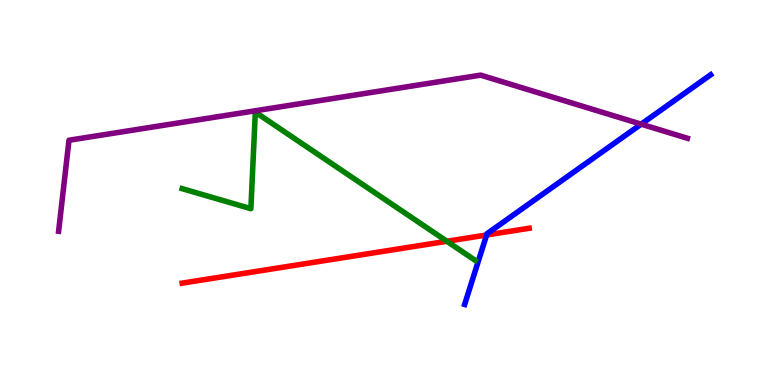[{'lines': ['blue', 'red'], 'intersections': [{'x': 6.28, 'y': 3.9}]}, {'lines': ['green', 'red'], 'intersections': [{'x': 5.77, 'y': 3.73}]}, {'lines': ['purple', 'red'], 'intersections': []}, {'lines': ['blue', 'green'], 'intersections': []}, {'lines': ['blue', 'purple'], 'intersections': [{'x': 8.27, 'y': 6.78}]}, {'lines': ['green', 'purple'], 'intersections': []}]